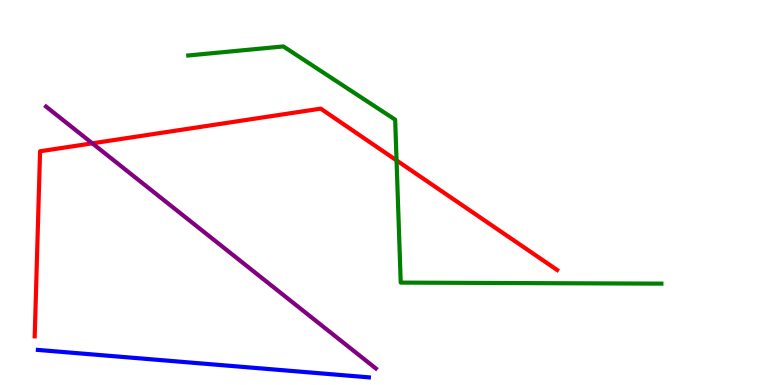[{'lines': ['blue', 'red'], 'intersections': []}, {'lines': ['green', 'red'], 'intersections': [{'x': 5.12, 'y': 5.83}]}, {'lines': ['purple', 'red'], 'intersections': [{'x': 1.19, 'y': 6.28}]}, {'lines': ['blue', 'green'], 'intersections': []}, {'lines': ['blue', 'purple'], 'intersections': []}, {'lines': ['green', 'purple'], 'intersections': []}]